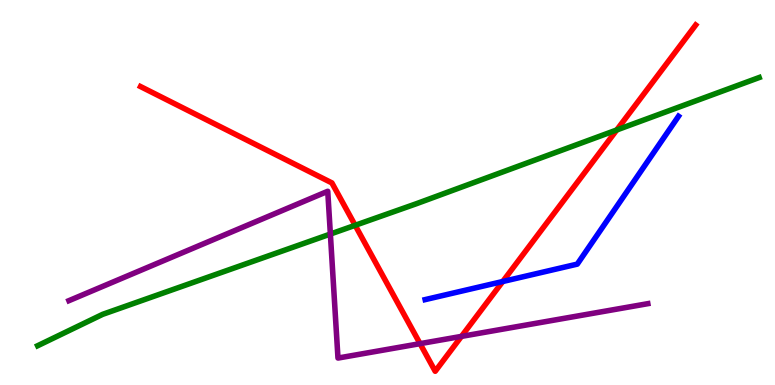[{'lines': ['blue', 'red'], 'intersections': [{'x': 6.49, 'y': 2.69}]}, {'lines': ['green', 'red'], 'intersections': [{'x': 4.58, 'y': 4.15}, {'x': 7.96, 'y': 6.62}]}, {'lines': ['purple', 'red'], 'intersections': [{'x': 5.42, 'y': 1.07}, {'x': 5.95, 'y': 1.26}]}, {'lines': ['blue', 'green'], 'intersections': []}, {'lines': ['blue', 'purple'], 'intersections': []}, {'lines': ['green', 'purple'], 'intersections': [{'x': 4.26, 'y': 3.92}]}]